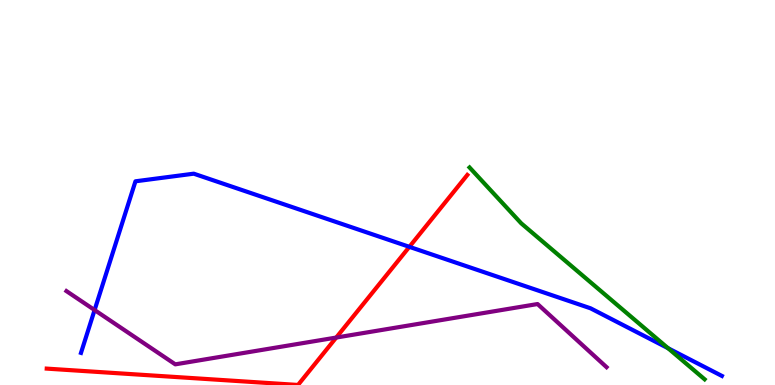[{'lines': ['blue', 'red'], 'intersections': [{'x': 5.28, 'y': 3.59}]}, {'lines': ['green', 'red'], 'intersections': []}, {'lines': ['purple', 'red'], 'intersections': [{'x': 4.34, 'y': 1.23}]}, {'lines': ['blue', 'green'], 'intersections': [{'x': 8.62, 'y': 0.955}]}, {'lines': ['blue', 'purple'], 'intersections': [{'x': 1.22, 'y': 1.95}]}, {'lines': ['green', 'purple'], 'intersections': []}]